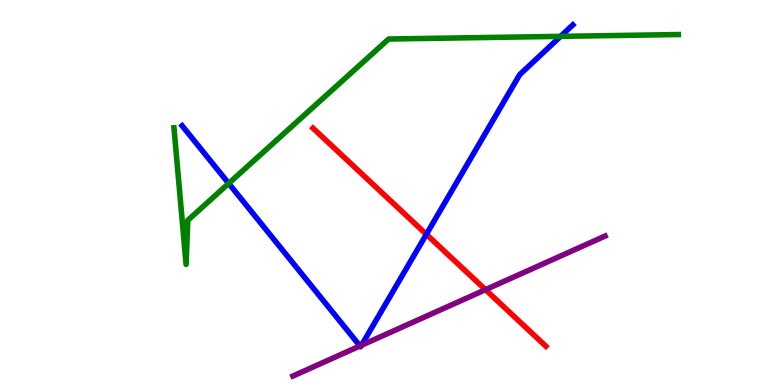[{'lines': ['blue', 'red'], 'intersections': [{'x': 5.5, 'y': 3.91}]}, {'lines': ['green', 'red'], 'intersections': []}, {'lines': ['purple', 'red'], 'intersections': [{'x': 6.26, 'y': 2.48}]}, {'lines': ['blue', 'green'], 'intersections': [{'x': 2.95, 'y': 5.24}, {'x': 7.23, 'y': 9.06}]}, {'lines': ['blue', 'purple'], 'intersections': [{'x': 4.64, 'y': 1.01}, {'x': 4.66, 'y': 1.03}]}, {'lines': ['green', 'purple'], 'intersections': []}]